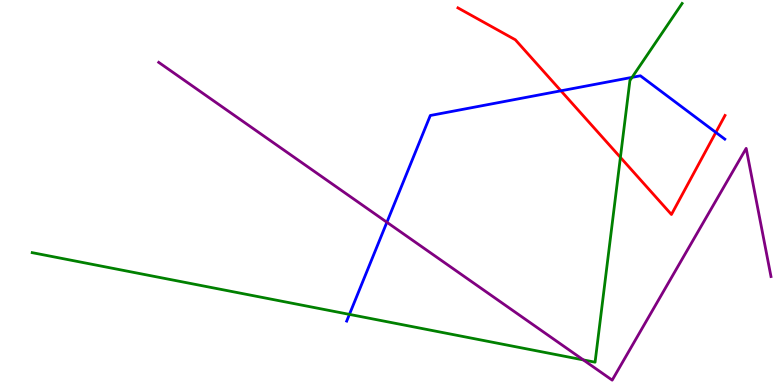[{'lines': ['blue', 'red'], 'intersections': [{'x': 7.24, 'y': 7.64}, {'x': 9.24, 'y': 6.56}]}, {'lines': ['green', 'red'], 'intersections': [{'x': 8.01, 'y': 5.91}]}, {'lines': ['purple', 'red'], 'intersections': []}, {'lines': ['blue', 'green'], 'intersections': [{'x': 4.51, 'y': 1.83}, {'x': 8.16, 'y': 7.99}]}, {'lines': ['blue', 'purple'], 'intersections': [{'x': 4.99, 'y': 4.23}]}, {'lines': ['green', 'purple'], 'intersections': [{'x': 7.53, 'y': 0.652}]}]